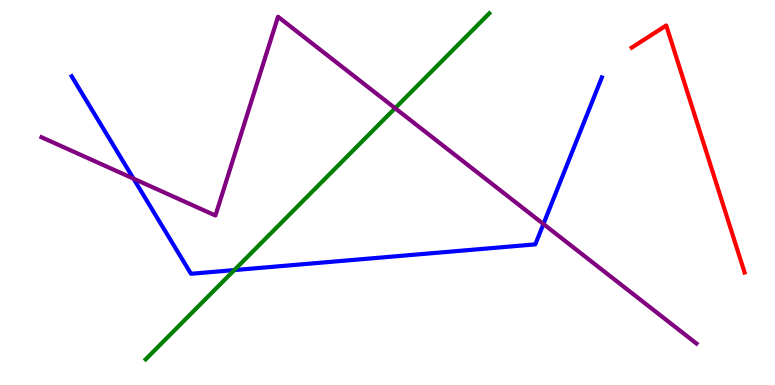[{'lines': ['blue', 'red'], 'intersections': []}, {'lines': ['green', 'red'], 'intersections': []}, {'lines': ['purple', 'red'], 'intersections': []}, {'lines': ['blue', 'green'], 'intersections': [{'x': 3.02, 'y': 2.98}]}, {'lines': ['blue', 'purple'], 'intersections': [{'x': 1.72, 'y': 5.36}, {'x': 7.01, 'y': 4.18}]}, {'lines': ['green', 'purple'], 'intersections': [{'x': 5.1, 'y': 7.19}]}]